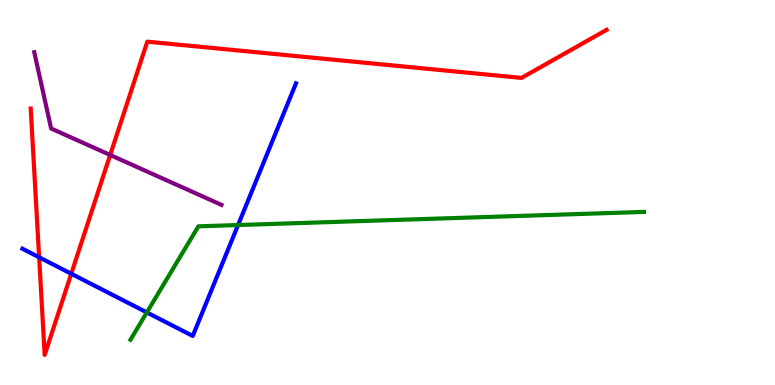[{'lines': ['blue', 'red'], 'intersections': [{'x': 0.505, 'y': 3.32}, {'x': 0.92, 'y': 2.89}]}, {'lines': ['green', 'red'], 'intersections': []}, {'lines': ['purple', 'red'], 'intersections': [{'x': 1.42, 'y': 5.97}]}, {'lines': ['blue', 'green'], 'intersections': [{'x': 1.89, 'y': 1.88}, {'x': 3.07, 'y': 4.15}]}, {'lines': ['blue', 'purple'], 'intersections': []}, {'lines': ['green', 'purple'], 'intersections': []}]